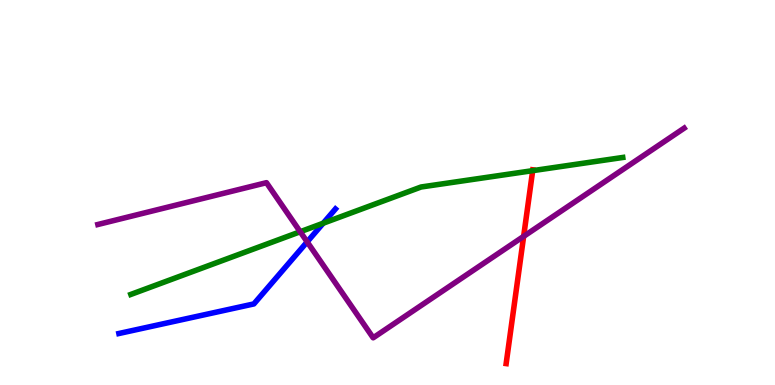[{'lines': ['blue', 'red'], 'intersections': []}, {'lines': ['green', 'red'], 'intersections': [{'x': 6.87, 'y': 5.57}]}, {'lines': ['purple', 'red'], 'intersections': [{'x': 6.76, 'y': 3.86}]}, {'lines': ['blue', 'green'], 'intersections': [{'x': 4.17, 'y': 4.2}]}, {'lines': ['blue', 'purple'], 'intersections': [{'x': 3.96, 'y': 3.72}]}, {'lines': ['green', 'purple'], 'intersections': [{'x': 3.87, 'y': 3.98}]}]